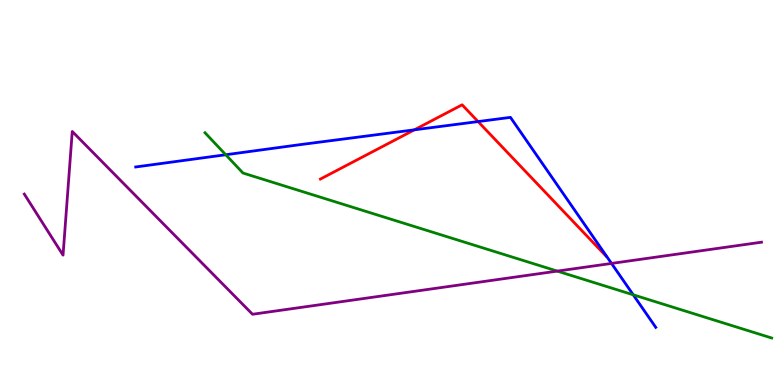[{'lines': ['blue', 'red'], 'intersections': [{'x': 5.35, 'y': 6.63}, {'x': 6.17, 'y': 6.84}]}, {'lines': ['green', 'red'], 'intersections': []}, {'lines': ['purple', 'red'], 'intersections': []}, {'lines': ['blue', 'green'], 'intersections': [{'x': 2.91, 'y': 5.98}, {'x': 8.17, 'y': 2.34}]}, {'lines': ['blue', 'purple'], 'intersections': [{'x': 7.89, 'y': 3.16}]}, {'lines': ['green', 'purple'], 'intersections': [{'x': 7.19, 'y': 2.96}]}]